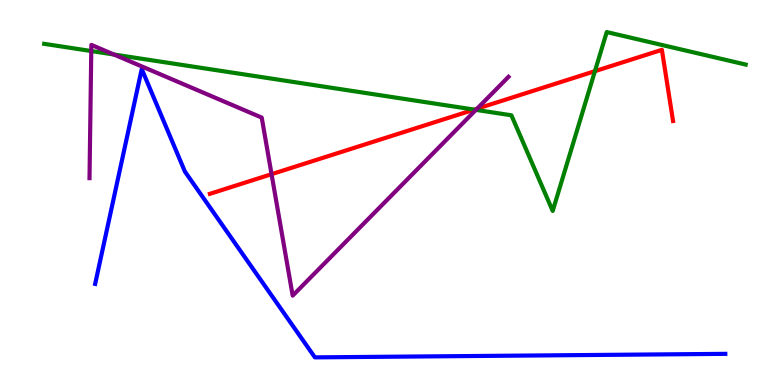[{'lines': ['blue', 'red'], 'intersections': []}, {'lines': ['green', 'red'], 'intersections': [{'x': 6.12, 'y': 7.15}, {'x': 7.68, 'y': 8.15}]}, {'lines': ['purple', 'red'], 'intersections': [{'x': 3.5, 'y': 5.48}, {'x': 6.16, 'y': 7.18}]}, {'lines': ['blue', 'green'], 'intersections': []}, {'lines': ['blue', 'purple'], 'intersections': []}, {'lines': ['green', 'purple'], 'intersections': [{'x': 1.18, 'y': 8.67}, {'x': 1.47, 'y': 8.58}, {'x': 6.14, 'y': 7.15}]}]